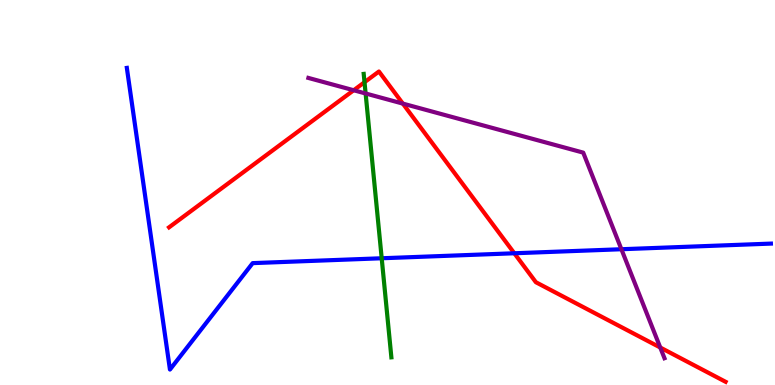[{'lines': ['blue', 'red'], 'intersections': [{'x': 6.64, 'y': 3.42}]}, {'lines': ['green', 'red'], 'intersections': [{'x': 4.7, 'y': 7.86}]}, {'lines': ['purple', 'red'], 'intersections': [{'x': 4.56, 'y': 7.66}, {'x': 5.2, 'y': 7.31}, {'x': 8.52, 'y': 0.974}]}, {'lines': ['blue', 'green'], 'intersections': [{'x': 4.93, 'y': 3.29}]}, {'lines': ['blue', 'purple'], 'intersections': [{'x': 8.02, 'y': 3.53}]}, {'lines': ['green', 'purple'], 'intersections': [{'x': 4.72, 'y': 7.57}]}]